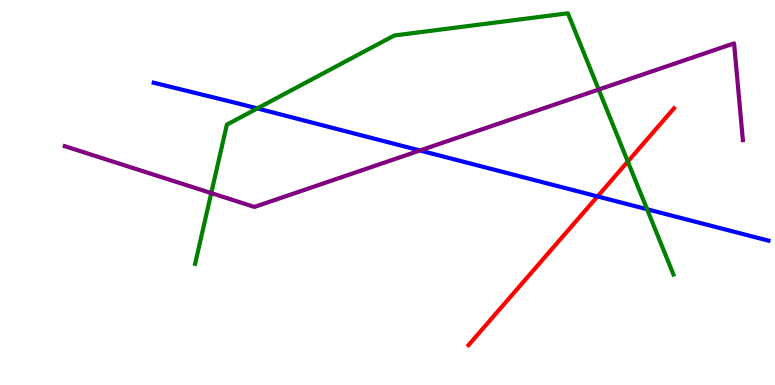[{'lines': ['blue', 'red'], 'intersections': [{'x': 7.71, 'y': 4.9}]}, {'lines': ['green', 'red'], 'intersections': [{'x': 8.1, 'y': 5.8}]}, {'lines': ['purple', 'red'], 'intersections': []}, {'lines': ['blue', 'green'], 'intersections': [{'x': 3.32, 'y': 7.18}, {'x': 8.35, 'y': 4.57}]}, {'lines': ['blue', 'purple'], 'intersections': [{'x': 5.42, 'y': 6.09}]}, {'lines': ['green', 'purple'], 'intersections': [{'x': 2.73, 'y': 4.98}, {'x': 7.73, 'y': 7.67}]}]